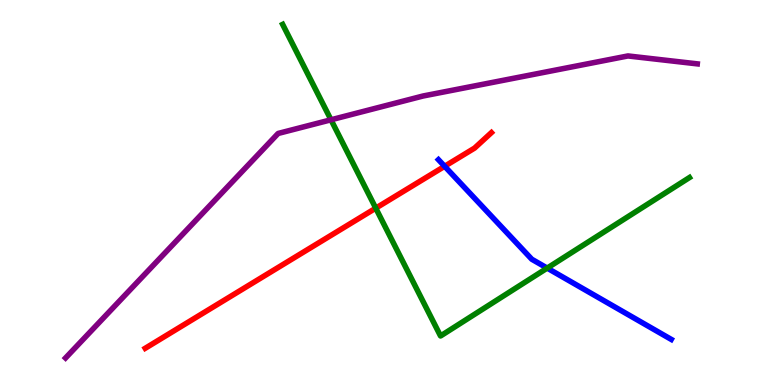[{'lines': ['blue', 'red'], 'intersections': [{'x': 5.74, 'y': 5.68}]}, {'lines': ['green', 'red'], 'intersections': [{'x': 4.85, 'y': 4.59}]}, {'lines': ['purple', 'red'], 'intersections': []}, {'lines': ['blue', 'green'], 'intersections': [{'x': 7.06, 'y': 3.04}]}, {'lines': ['blue', 'purple'], 'intersections': []}, {'lines': ['green', 'purple'], 'intersections': [{'x': 4.27, 'y': 6.89}]}]